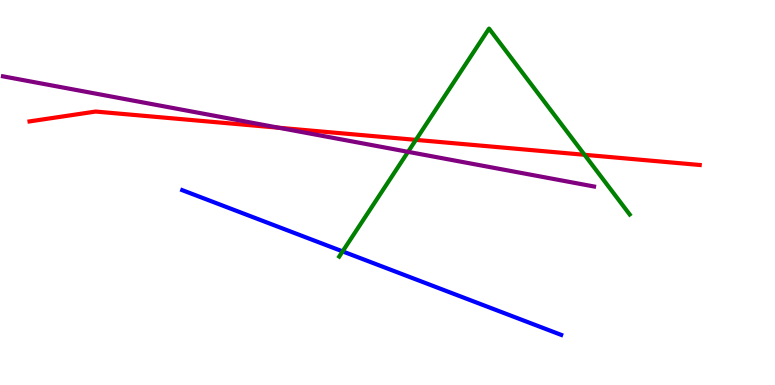[{'lines': ['blue', 'red'], 'intersections': []}, {'lines': ['green', 'red'], 'intersections': [{'x': 5.37, 'y': 6.37}, {'x': 7.54, 'y': 5.98}]}, {'lines': ['purple', 'red'], 'intersections': [{'x': 3.6, 'y': 6.68}]}, {'lines': ['blue', 'green'], 'intersections': [{'x': 4.42, 'y': 3.47}]}, {'lines': ['blue', 'purple'], 'intersections': []}, {'lines': ['green', 'purple'], 'intersections': [{'x': 5.27, 'y': 6.06}]}]